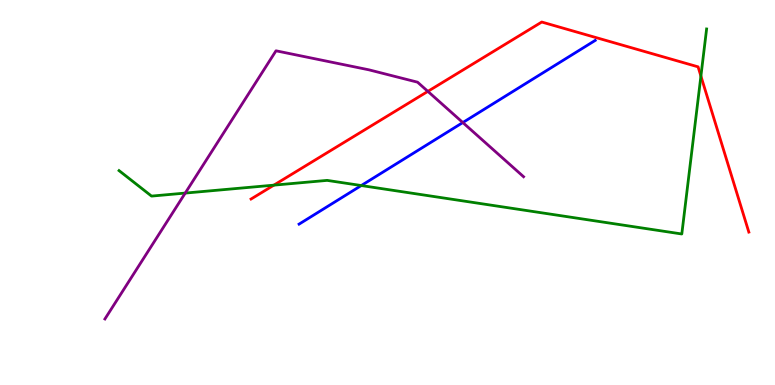[{'lines': ['blue', 'red'], 'intersections': []}, {'lines': ['green', 'red'], 'intersections': [{'x': 3.53, 'y': 5.19}, {'x': 9.04, 'y': 8.02}]}, {'lines': ['purple', 'red'], 'intersections': [{'x': 5.52, 'y': 7.63}]}, {'lines': ['blue', 'green'], 'intersections': [{'x': 4.66, 'y': 5.18}]}, {'lines': ['blue', 'purple'], 'intersections': [{'x': 5.97, 'y': 6.82}]}, {'lines': ['green', 'purple'], 'intersections': [{'x': 2.39, 'y': 4.98}]}]